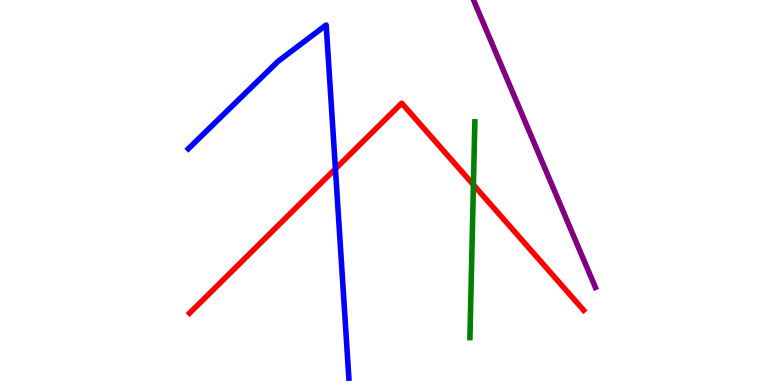[{'lines': ['blue', 'red'], 'intersections': [{'x': 4.33, 'y': 5.62}]}, {'lines': ['green', 'red'], 'intersections': [{'x': 6.11, 'y': 5.2}]}, {'lines': ['purple', 'red'], 'intersections': []}, {'lines': ['blue', 'green'], 'intersections': []}, {'lines': ['blue', 'purple'], 'intersections': []}, {'lines': ['green', 'purple'], 'intersections': []}]